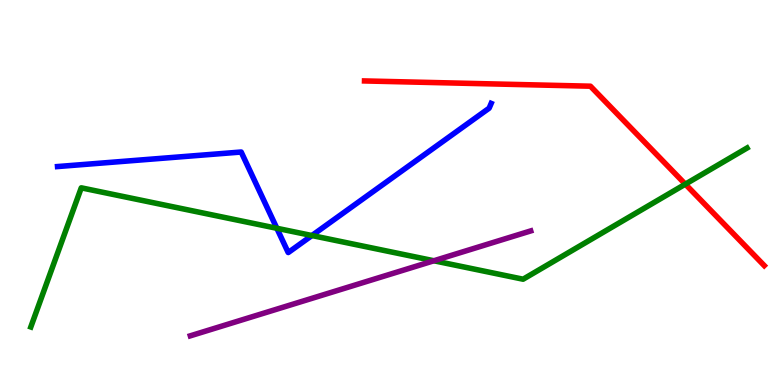[{'lines': ['blue', 'red'], 'intersections': []}, {'lines': ['green', 'red'], 'intersections': [{'x': 8.84, 'y': 5.22}]}, {'lines': ['purple', 'red'], 'intersections': []}, {'lines': ['blue', 'green'], 'intersections': [{'x': 3.57, 'y': 4.07}, {'x': 4.02, 'y': 3.88}]}, {'lines': ['blue', 'purple'], 'intersections': []}, {'lines': ['green', 'purple'], 'intersections': [{'x': 5.6, 'y': 3.23}]}]